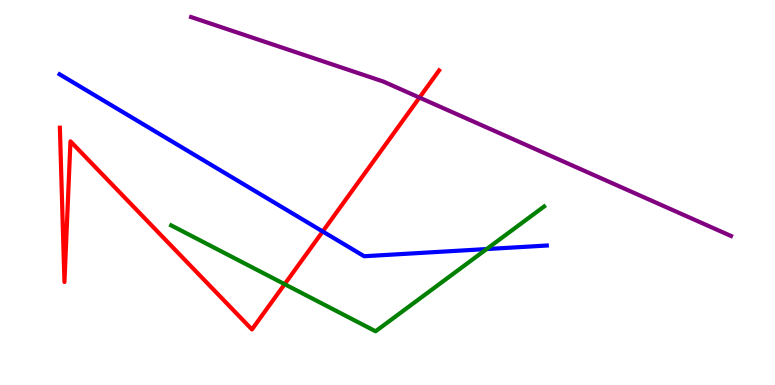[{'lines': ['blue', 'red'], 'intersections': [{'x': 4.16, 'y': 3.99}]}, {'lines': ['green', 'red'], 'intersections': [{'x': 3.67, 'y': 2.62}]}, {'lines': ['purple', 'red'], 'intersections': [{'x': 5.41, 'y': 7.47}]}, {'lines': ['blue', 'green'], 'intersections': [{'x': 6.28, 'y': 3.53}]}, {'lines': ['blue', 'purple'], 'intersections': []}, {'lines': ['green', 'purple'], 'intersections': []}]